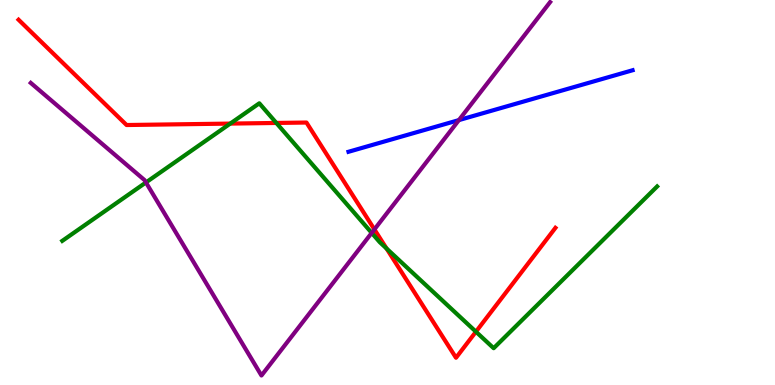[{'lines': ['blue', 'red'], 'intersections': []}, {'lines': ['green', 'red'], 'intersections': [{'x': 2.97, 'y': 6.79}, {'x': 3.57, 'y': 6.81}, {'x': 4.99, 'y': 3.55}, {'x': 6.14, 'y': 1.38}]}, {'lines': ['purple', 'red'], 'intersections': [{'x': 4.83, 'y': 4.04}]}, {'lines': ['blue', 'green'], 'intersections': []}, {'lines': ['blue', 'purple'], 'intersections': [{'x': 5.92, 'y': 6.88}]}, {'lines': ['green', 'purple'], 'intersections': [{'x': 1.88, 'y': 5.26}, {'x': 4.8, 'y': 3.95}]}]